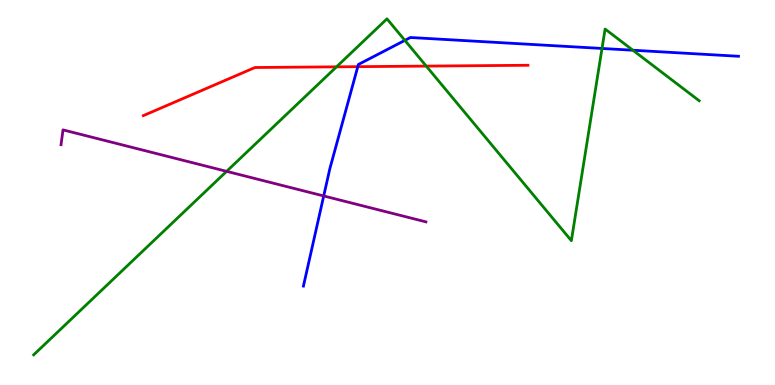[{'lines': ['blue', 'red'], 'intersections': [{'x': 4.62, 'y': 8.27}]}, {'lines': ['green', 'red'], 'intersections': [{'x': 4.34, 'y': 8.26}, {'x': 5.5, 'y': 8.28}]}, {'lines': ['purple', 'red'], 'intersections': []}, {'lines': ['blue', 'green'], 'intersections': [{'x': 5.22, 'y': 8.95}, {'x': 7.77, 'y': 8.74}, {'x': 8.17, 'y': 8.7}]}, {'lines': ['blue', 'purple'], 'intersections': [{'x': 4.18, 'y': 4.91}]}, {'lines': ['green', 'purple'], 'intersections': [{'x': 2.92, 'y': 5.55}]}]